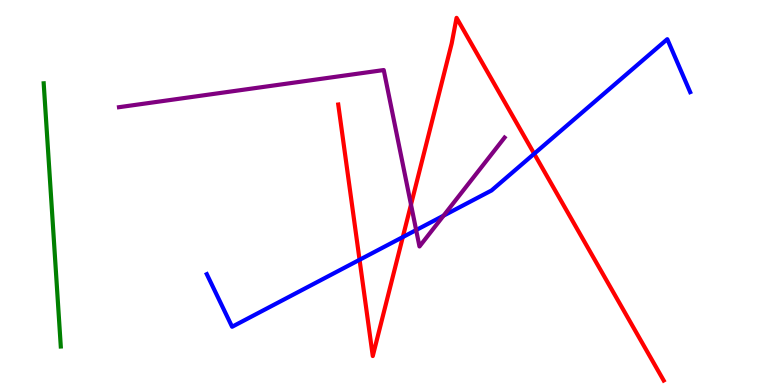[{'lines': ['blue', 'red'], 'intersections': [{'x': 4.64, 'y': 3.25}, {'x': 5.2, 'y': 3.84}, {'x': 6.89, 'y': 6.01}]}, {'lines': ['green', 'red'], 'intersections': []}, {'lines': ['purple', 'red'], 'intersections': [{'x': 5.3, 'y': 4.68}]}, {'lines': ['blue', 'green'], 'intersections': []}, {'lines': ['blue', 'purple'], 'intersections': [{'x': 5.37, 'y': 4.02}, {'x': 5.72, 'y': 4.4}]}, {'lines': ['green', 'purple'], 'intersections': []}]